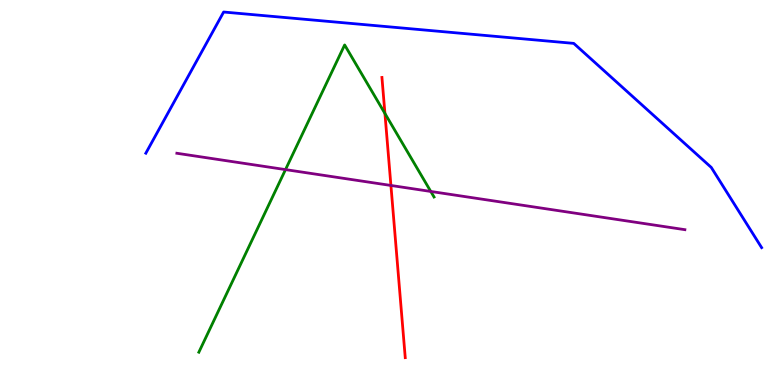[{'lines': ['blue', 'red'], 'intersections': []}, {'lines': ['green', 'red'], 'intersections': [{'x': 4.97, 'y': 7.05}]}, {'lines': ['purple', 'red'], 'intersections': [{'x': 5.04, 'y': 5.18}]}, {'lines': ['blue', 'green'], 'intersections': []}, {'lines': ['blue', 'purple'], 'intersections': []}, {'lines': ['green', 'purple'], 'intersections': [{'x': 3.68, 'y': 5.59}, {'x': 5.56, 'y': 5.03}]}]